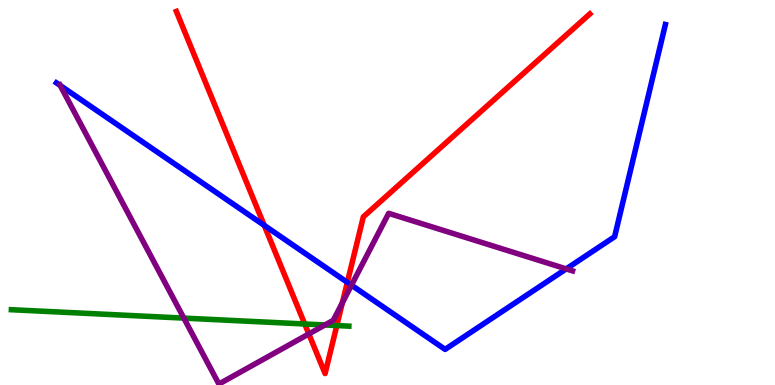[{'lines': ['blue', 'red'], 'intersections': [{'x': 3.41, 'y': 4.15}, {'x': 4.48, 'y': 2.67}]}, {'lines': ['green', 'red'], 'intersections': [{'x': 3.93, 'y': 1.58}, {'x': 4.35, 'y': 1.54}]}, {'lines': ['purple', 'red'], 'intersections': [{'x': 3.98, 'y': 1.33}, {'x': 4.42, 'y': 2.14}]}, {'lines': ['blue', 'green'], 'intersections': []}, {'lines': ['blue', 'purple'], 'intersections': [{'x': 0.777, 'y': 7.78}, {'x': 4.54, 'y': 2.59}, {'x': 7.31, 'y': 3.02}]}, {'lines': ['green', 'purple'], 'intersections': [{'x': 2.37, 'y': 1.74}, {'x': 4.19, 'y': 1.56}]}]